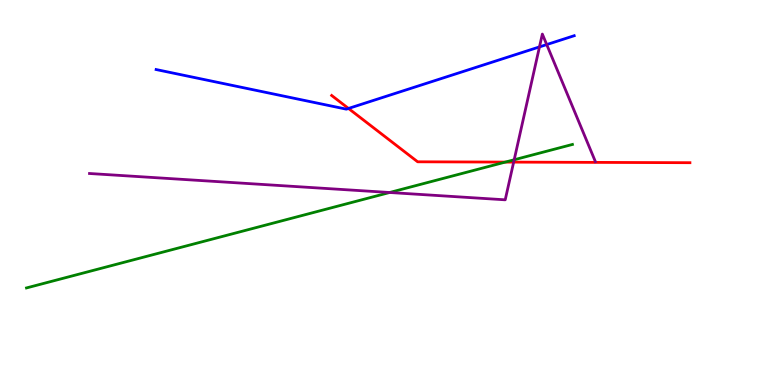[{'lines': ['blue', 'red'], 'intersections': [{'x': 4.5, 'y': 7.18}]}, {'lines': ['green', 'red'], 'intersections': [{'x': 6.52, 'y': 5.79}]}, {'lines': ['purple', 'red'], 'intersections': [{'x': 6.63, 'y': 5.79}]}, {'lines': ['blue', 'green'], 'intersections': []}, {'lines': ['blue', 'purple'], 'intersections': [{'x': 6.96, 'y': 8.78}, {'x': 7.05, 'y': 8.84}]}, {'lines': ['green', 'purple'], 'intersections': [{'x': 5.03, 'y': 5.0}, {'x': 6.63, 'y': 5.85}]}]